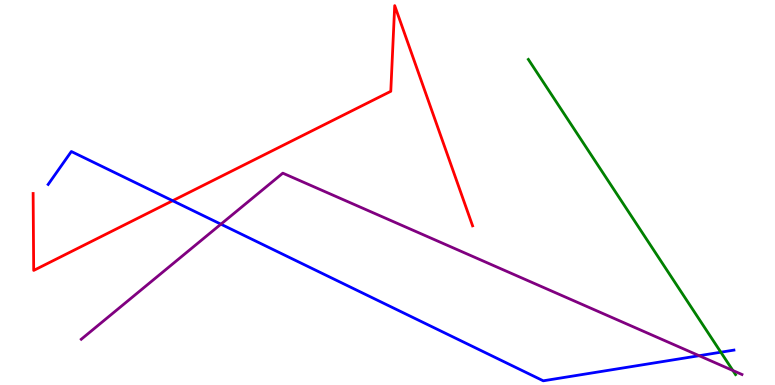[{'lines': ['blue', 'red'], 'intersections': [{'x': 2.23, 'y': 4.79}]}, {'lines': ['green', 'red'], 'intersections': []}, {'lines': ['purple', 'red'], 'intersections': []}, {'lines': ['blue', 'green'], 'intersections': [{'x': 9.3, 'y': 0.852}]}, {'lines': ['blue', 'purple'], 'intersections': [{'x': 2.85, 'y': 4.18}, {'x': 9.02, 'y': 0.761}]}, {'lines': ['green', 'purple'], 'intersections': [{'x': 9.46, 'y': 0.377}]}]